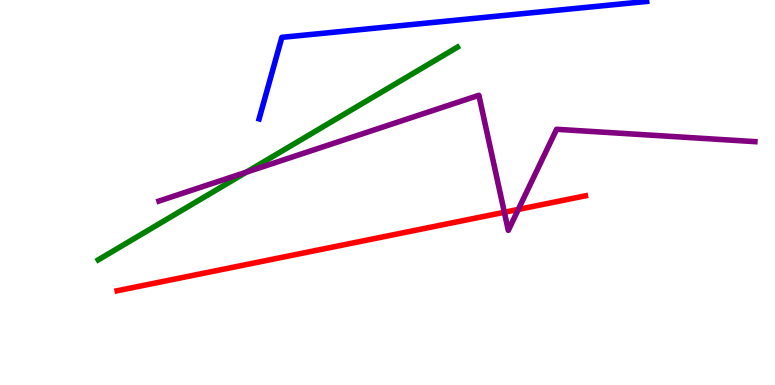[{'lines': ['blue', 'red'], 'intersections': []}, {'lines': ['green', 'red'], 'intersections': []}, {'lines': ['purple', 'red'], 'intersections': [{'x': 6.51, 'y': 4.49}, {'x': 6.69, 'y': 4.56}]}, {'lines': ['blue', 'green'], 'intersections': []}, {'lines': ['blue', 'purple'], 'intersections': []}, {'lines': ['green', 'purple'], 'intersections': [{'x': 3.18, 'y': 5.53}]}]